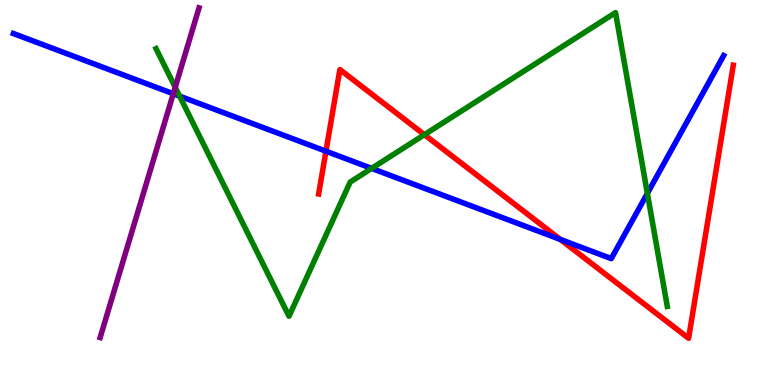[{'lines': ['blue', 'red'], 'intersections': [{'x': 4.21, 'y': 6.07}, {'x': 7.23, 'y': 3.78}]}, {'lines': ['green', 'red'], 'intersections': [{'x': 5.48, 'y': 6.5}]}, {'lines': ['purple', 'red'], 'intersections': []}, {'lines': ['blue', 'green'], 'intersections': [{'x': 2.32, 'y': 7.5}, {'x': 4.79, 'y': 5.63}, {'x': 8.35, 'y': 4.98}]}, {'lines': ['blue', 'purple'], 'intersections': [{'x': 2.24, 'y': 7.57}]}, {'lines': ['green', 'purple'], 'intersections': [{'x': 2.26, 'y': 7.73}]}]